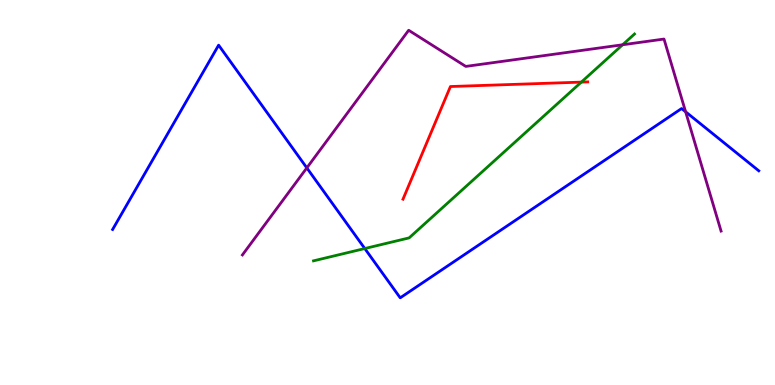[{'lines': ['blue', 'red'], 'intersections': []}, {'lines': ['green', 'red'], 'intersections': [{'x': 7.5, 'y': 7.87}]}, {'lines': ['purple', 'red'], 'intersections': []}, {'lines': ['blue', 'green'], 'intersections': [{'x': 4.71, 'y': 3.54}]}, {'lines': ['blue', 'purple'], 'intersections': [{'x': 3.96, 'y': 5.64}, {'x': 8.85, 'y': 7.1}]}, {'lines': ['green', 'purple'], 'intersections': [{'x': 8.03, 'y': 8.84}]}]